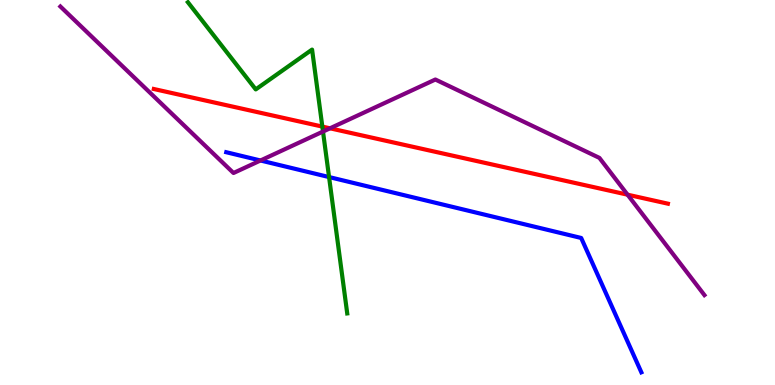[{'lines': ['blue', 'red'], 'intersections': []}, {'lines': ['green', 'red'], 'intersections': [{'x': 4.16, 'y': 6.71}]}, {'lines': ['purple', 'red'], 'intersections': [{'x': 4.26, 'y': 6.67}, {'x': 8.1, 'y': 4.94}]}, {'lines': ['blue', 'green'], 'intersections': [{'x': 4.25, 'y': 5.4}]}, {'lines': ['blue', 'purple'], 'intersections': [{'x': 3.36, 'y': 5.83}]}, {'lines': ['green', 'purple'], 'intersections': [{'x': 4.17, 'y': 6.58}]}]